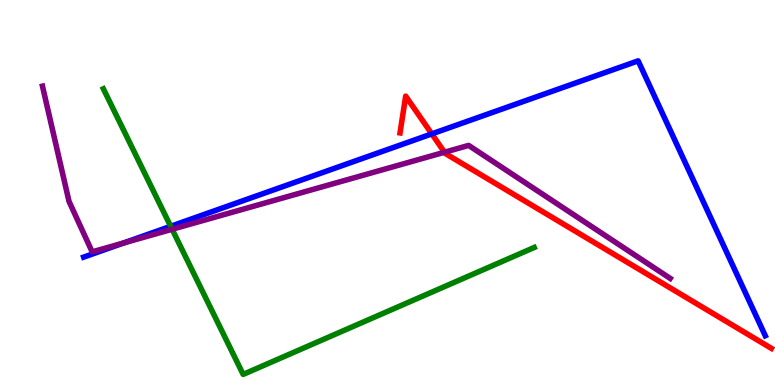[{'lines': ['blue', 'red'], 'intersections': [{'x': 5.57, 'y': 6.52}]}, {'lines': ['green', 'red'], 'intersections': []}, {'lines': ['purple', 'red'], 'intersections': [{'x': 5.74, 'y': 6.05}]}, {'lines': ['blue', 'green'], 'intersections': [{'x': 2.2, 'y': 4.12}]}, {'lines': ['blue', 'purple'], 'intersections': [{'x': 1.59, 'y': 3.69}]}, {'lines': ['green', 'purple'], 'intersections': [{'x': 2.22, 'y': 4.05}]}]